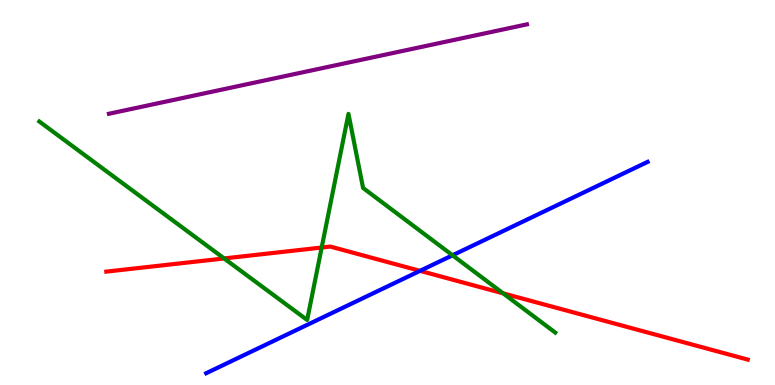[{'lines': ['blue', 'red'], 'intersections': [{'x': 5.42, 'y': 2.96}]}, {'lines': ['green', 'red'], 'intersections': [{'x': 2.89, 'y': 3.29}, {'x': 4.15, 'y': 3.57}, {'x': 6.49, 'y': 2.38}]}, {'lines': ['purple', 'red'], 'intersections': []}, {'lines': ['blue', 'green'], 'intersections': [{'x': 5.84, 'y': 3.37}]}, {'lines': ['blue', 'purple'], 'intersections': []}, {'lines': ['green', 'purple'], 'intersections': []}]